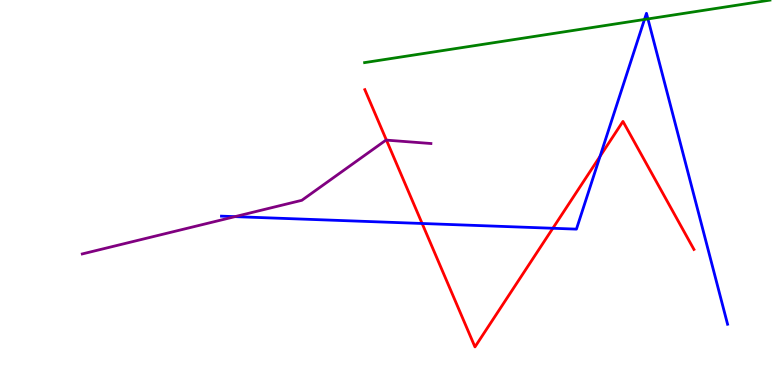[{'lines': ['blue', 'red'], 'intersections': [{'x': 5.45, 'y': 4.2}, {'x': 7.13, 'y': 4.07}, {'x': 7.74, 'y': 5.94}]}, {'lines': ['green', 'red'], 'intersections': []}, {'lines': ['purple', 'red'], 'intersections': [{'x': 4.99, 'y': 6.36}]}, {'lines': ['blue', 'green'], 'intersections': [{'x': 8.32, 'y': 9.49}, {'x': 8.36, 'y': 9.51}]}, {'lines': ['blue', 'purple'], 'intersections': [{'x': 3.03, 'y': 4.37}]}, {'lines': ['green', 'purple'], 'intersections': []}]